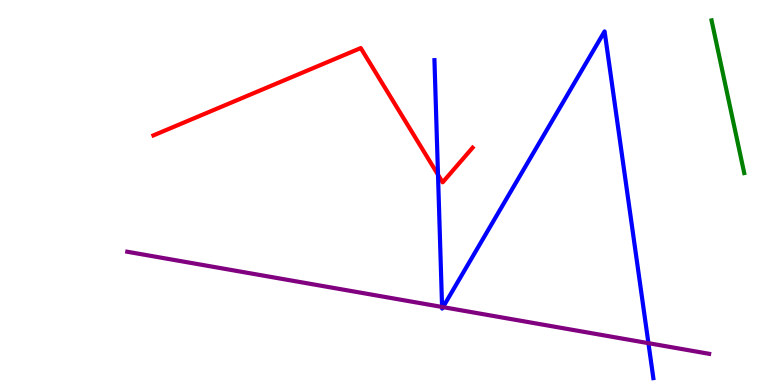[{'lines': ['blue', 'red'], 'intersections': [{'x': 5.65, 'y': 5.46}]}, {'lines': ['green', 'red'], 'intersections': []}, {'lines': ['purple', 'red'], 'intersections': []}, {'lines': ['blue', 'green'], 'intersections': []}, {'lines': ['blue', 'purple'], 'intersections': [{'x': 5.7, 'y': 2.03}, {'x': 5.72, 'y': 2.02}, {'x': 8.37, 'y': 1.09}]}, {'lines': ['green', 'purple'], 'intersections': []}]